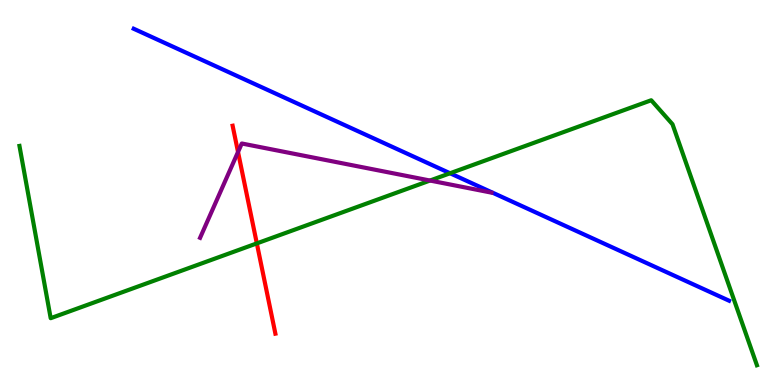[{'lines': ['blue', 'red'], 'intersections': []}, {'lines': ['green', 'red'], 'intersections': [{'x': 3.31, 'y': 3.68}]}, {'lines': ['purple', 'red'], 'intersections': [{'x': 3.07, 'y': 6.05}]}, {'lines': ['blue', 'green'], 'intersections': [{'x': 5.81, 'y': 5.5}]}, {'lines': ['blue', 'purple'], 'intersections': []}, {'lines': ['green', 'purple'], 'intersections': [{'x': 5.55, 'y': 5.31}]}]